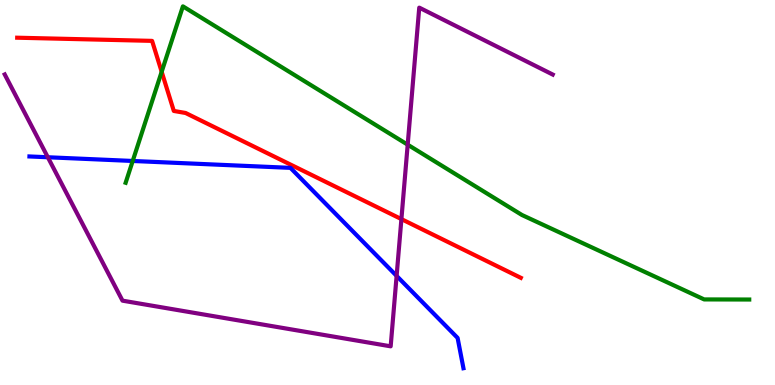[{'lines': ['blue', 'red'], 'intersections': []}, {'lines': ['green', 'red'], 'intersections': [{'x': 2.09, 'y': 8.14}]}, {'lines': ['purple', 'red'], 'intersections': [{'x': 5.18, 'y': 4.31}]}, {'lines': ['blue', 'green'], 'intersections': [{'x': 1.71, 'y': 5.82}]}, {'lines': ['blue', 'purple'], 'intersections': [{'x': 0.617, 'y': 5.92}, {'x': 5.12, 'y': 2.83}]}, {'lines': ['green', 'purple'], 'intersections': [{'x': 5.26, 'y': 6.24}]}]